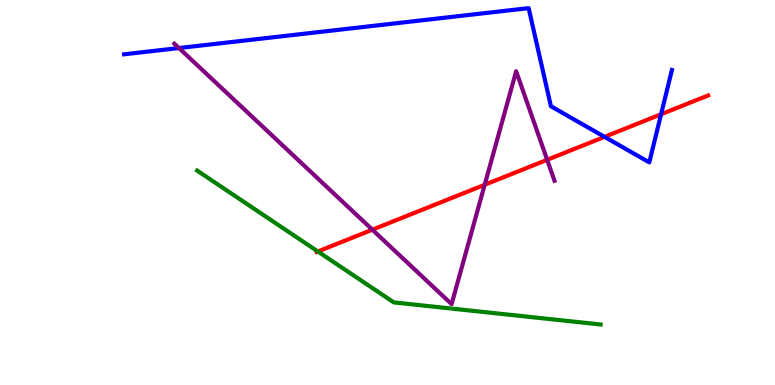[{'lines': ['blue', 'red'], 'intersections': [{'x': 7.8, 'y': 6.45}, {'x': 8.53, 'y': 7.03}]}, {'lines': ['green', 'red'], 'intersections': [{'x': 4.1, 'y': 3.47}]}, {'lines': ['purple', 'red'], 'intersections': [{'x': 4.8, 'y': 4.03}, {'x': 6.25, 'y': 5.2}, {'x': 7.06, 'y': 5.85}]}, {'lines': ['blue', 'green'], 'intersections': []}, {'lines': ['blue', 'purple'], 'intersections': [{'x': 2.31, 'y': 8.75}]}, {'lines': ['green', 'purple'], 'intersections': []}]